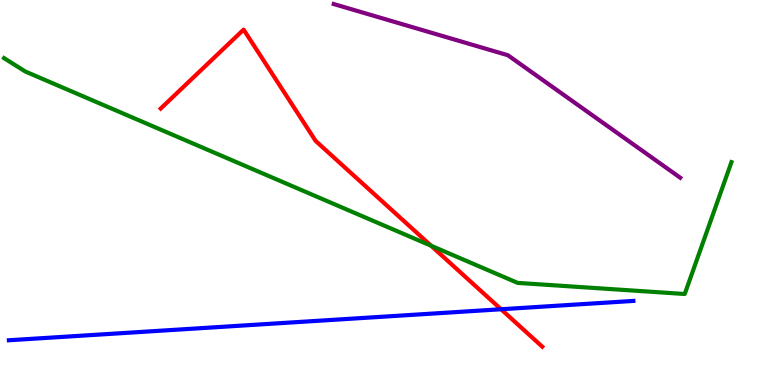[{'lines': ['blue', 'red'], 'intersections': [{'x': 6.47, 'y': 1.97}]}, {'lines': ['green', 'red'], 'intersections': [{'x': 5.56, 'y': 3.62}]}, {'lines': ['purple', 'red'], 'intersections': []}, {'lines': ['blue', 'green'], 'intersections': []}, {'lines': ['blue', 'purple'], 'intersections': []}, {'lines': ['green', 'purple'], 'intersections': []}]